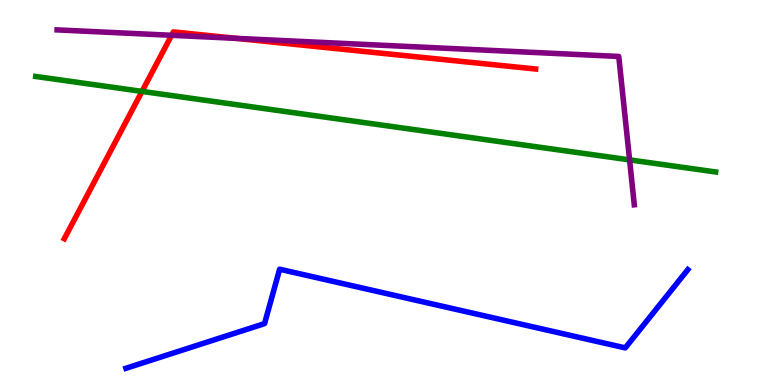[{'lines': ['blue', 'red'], 'intersections': []}, {'lines': ['green', 'red'], 'intersections': [{'x': 1.83, 'y': 7.63}]}, {'lines': ['purple', 'red'], 'intersections': [{'x': 2.21, 'y': 9.08}, {'x': 3.05, 'y': 9.0}]}, {'lines': ['blue', 'green'], 'intersections': []}, {'lines': ['blue', 'purple'], 'intersections': []}, {'lines': ['green', 'purple'], 'intersections': [{'x': 8.12, 'y': 5.85}]}]